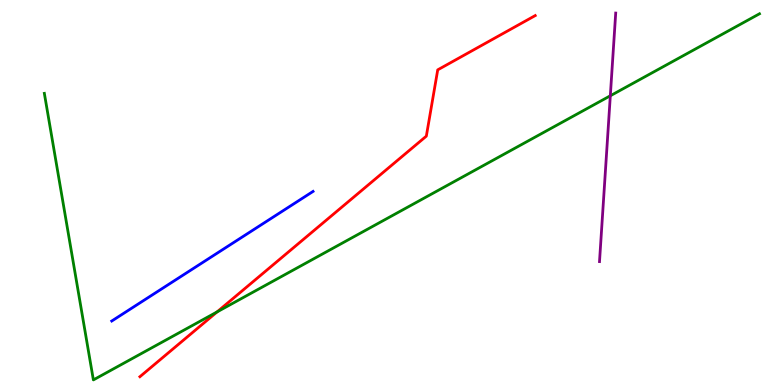[{'lines': ['blue', 'red'], 'intersections': []}, {'lines': ['green', 'red'], 'intersections': [{'x': 2.8, 'y': 1.9}]}, {'lines': ['purple', 'red'], 'intersections': []}, {'lines': ['blue', 'green'], 'intersections': []}, {'lines': ['blue', 'purple'], 'intersections': []}, {'lines': ['green', 'purple'], 'intersections': [{'x': 7.88, 'y': 7.51}]}]